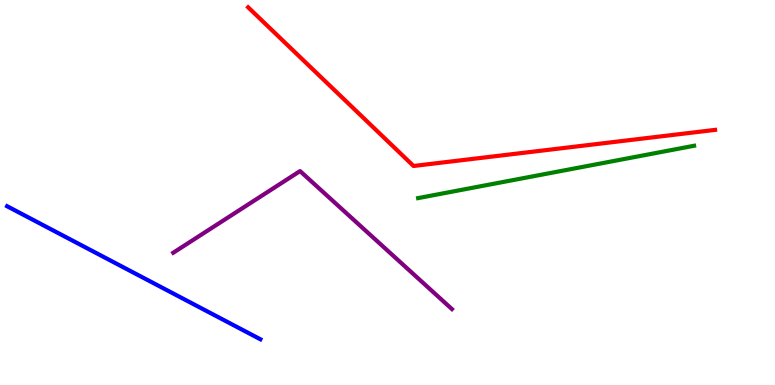[{'lines': ['blue', 'red'], 'intersections': []}, {'lines': ['green', 'red'], 'intersections': []}, {'lines': ['purple', 'red'], 'intersections': []}, {'lines': ['blue', 'green'], 'intersections': []}, {'lines': ['blue', 'purple'], 'intersections': []}, {'lines': ['green', 'purple'], 'intersections': []}]